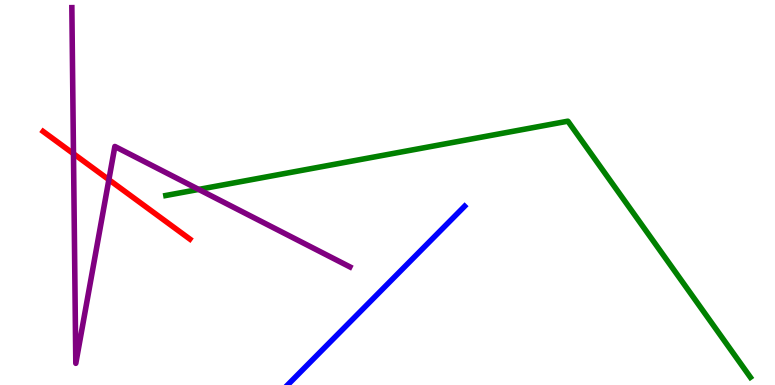[{'lines': ['blue', 'red'], 'intersections': []}, {'lines': ['green', 'red'], 'intersections': []}, {'lines': ['purple', 'red'], 'intersections': [{'x': 0.948, 'y': 6.01}, {'x': 1.4, 'y': 5.33}]}, {'lines': ['blue', 'green'], 'intersections': []}, {'lines': ['blue', 'purple'], 'intersections': []}, {'lines': ['green', 'purple'], 'intersections': [{'x': 2.56, 'y': 5.08}]}]